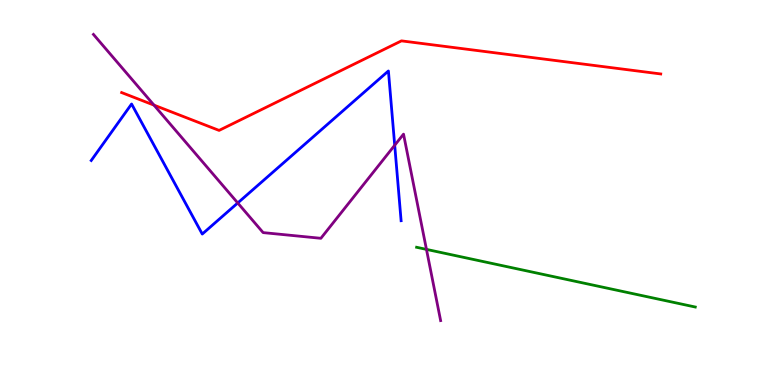[{'lines': ['blue', 'red'], 'intersections': []}, {'lines': ['green', 'red'], 'intersections': []}, {'lines': ['purple', 'red'], 'intersections': [{'x': 1.99, 'y': 7.27}]}, {'lines': ['blue', 'green'], 'intersections': []}, {'lines': ['blue', 'purple'], 'intersections': [{'x': 3.07, 'y': 4.73}, {'x': 5.09, 'y': 6.23}]}, {'lines': ['green', 'purple'], 'intersections': [{'x': 5.5, 'y': 3.52}]}]